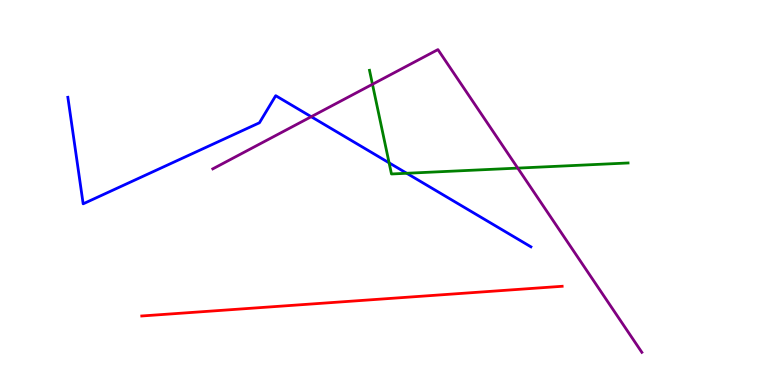[{'lines': ['blue', 'red'], 'intersections': []}, {'lines': ['green', 'red'], 'intersections': []}, {'lines': ['purple', 'red'], 'intersections': []}, {'lines': ['blue', 'green'], 'intersections': [{'x': 5.02, 'y': 5.77}, {'x': 5.25, 'y': 5.5}]}, {'lines': ['blue', 'purple'], 'intersections': [{'x': 4.02, 'y': 6.97}]}, {'lines': ['green', 'purple'], 'intersections': [{'x': 4.81, 'y': 7.81}, {'x': 6.68, 'y': 5.63}]}]